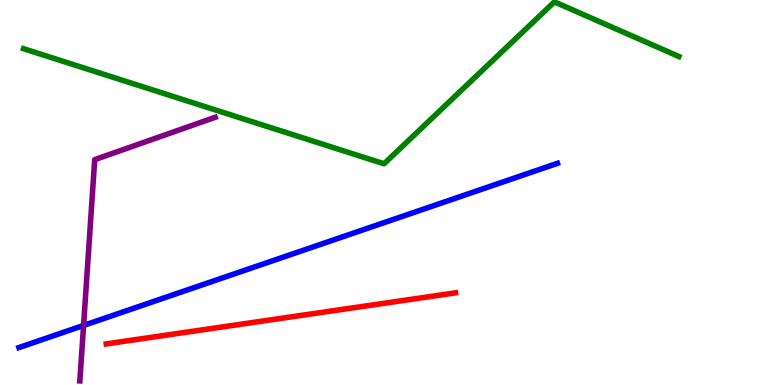[{'lines': ['blue', 'red'], 'intersections': []}, {'lines': ['green', 'red'], 'intersections': []}, {'lines': ['purple', 'red'], 'intersections': []}, {'lines': ['blue', 'green'], 'intersections': []}, {'lines': ['blue', 'purple'], 'intersections': [{'x': 1.08, 'y': 1.55}]}, {'lines': ['green', 'purple'], 'intersections': []}]